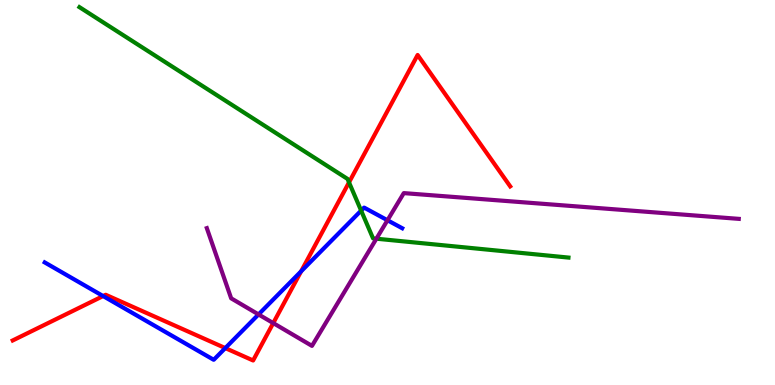[{'lines': ['blue', 'red'], 'intersections': [{'x': 1.33, 'y': 2.31}, {'x': 2.91, 'y': 0.959}, {'x': 3.89, 'y': 2.95}]}, {'lines': ['green', 'red'], 'intersections': [{'x': 4.5, 'y': 5.26}]}, {'lines': ['purple', 'red'], 'intersections': [{'x': 3.53, 'y': 1.61}]}, {'lines': ['blue', 'green'], 'intersections': [{'x': 4.66, 'y': 4.53}]}, {'lines': ['blue', 'purple'], 'intersections': [{'x': 3.34, 'y': 1.83}, {'x': 5.0, 'y': 4.28}]}, {'lines': ['green', 'purple'], 'intersections': [{'x': 4.86, 'y': 3.8}]}]